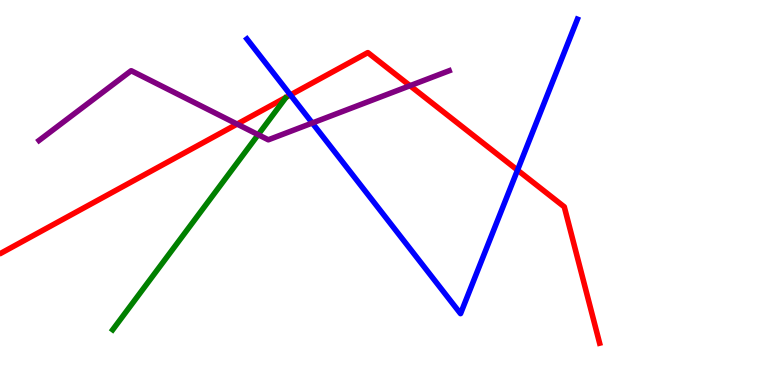[{'lines': ['blue', 'red'], 'intersections': [{'x': 3.75, 'y': 7.53}, {'x': 6.68, 'y': 5.58}]}, {'lines': ['green', 'red'], 'intersections': []}, {'lines': ['purple', 'red'], 'intersections': [{'x': 3.06, 'y': 6.78}, {'x': 5.29, 'y': 7.77}]}, {'lines': ['blue', 'green'], 'intersections': []}, {'lines': ['blue', 'purple'], 'intersections': [{'x': 4.03, 'y': 6.8}]}, {'lines': ['green', 'purple'], 'intersections': [{'x': 3.33, 'y': 6.5}]}]